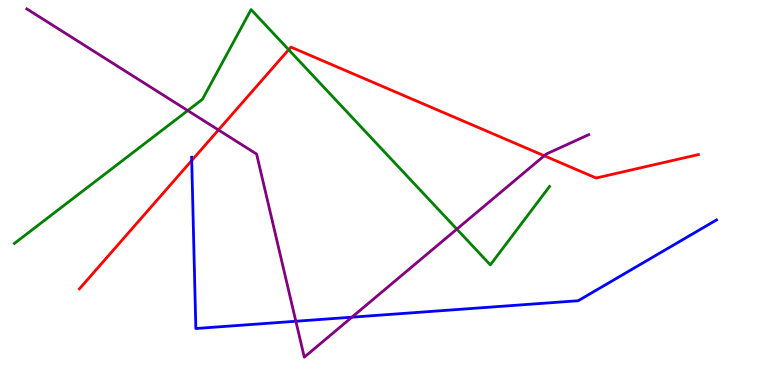[{'lines': ['blue', 'red'], 'intersections': [{'x': 2.47, 'y': 5.83}]}, {'lines': ['green', 'red'], 'intersections': [{'x': 3.72, 'y': 8.71}]}, {'lines': ['purple', 'red'], 'intersections': [{'x': 2.82, 'y': 6.62}, {'x': 7.02, 'y': 5.95}]}, {'lines': ['blue', 'green'], 'intersections': []}, {'lines': ['blue', 'purple'], 'intersections': [{'x': 3.82, 'y': 1.66}, {'x': 4.54, 'y': 1.76}]}, {'lines': ['green', 'purple'], 'intersections': [{'x': 2.42, 'y': 7.13}, {'x': 5.89, 'y': 4.05}]}]